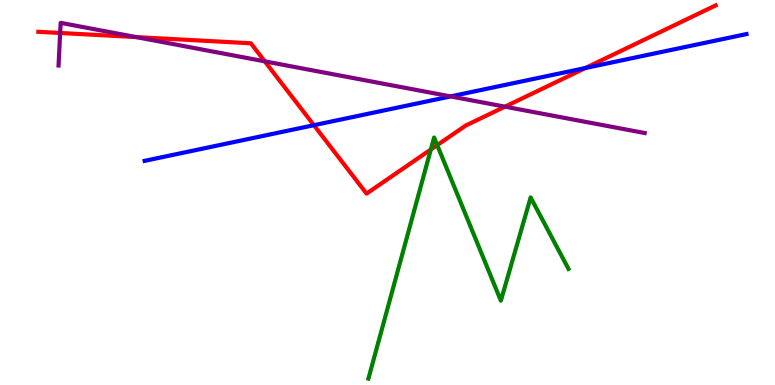[{'lines': ['blue', 'red'], 'intersections': [{'x': 4.05, 'y': 6.75}, {'x': 7.55, 'y': 8.23}]}, {'lines': ['green', 'red'], 'intersections': [{'x': 5.56, 'y': 6.12}, {'x': 5.64, 'y': 6.23}]}, {'lines': ['purple', 'red'], 'intersections': [{'x': 0.776, 'y': 9.14}, {'x': 1.76, 'y': 9.04}, {'x': 3.42, 'y': 8.41}, {'x': 6.52, 'y': 7.23}]}, {'lines': ['blue', 'green'], 'intersections': []}, {'lines': ['blue', 'purple'], 'intersections': [{'x': 5.81, 'y': 7.5}]}, {'lines': ['green', 'purple'], 'intersections': []}]